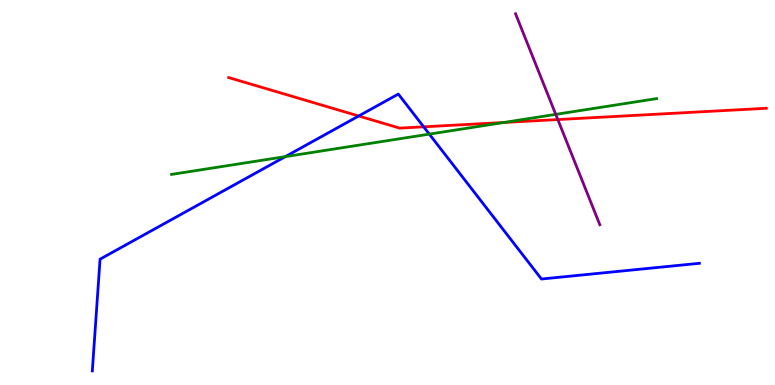[{'lines': ['blue', 'red'], 'intersections': [{'x': 4.63, 'y': 6.99}, {'x': 5.47, 'y': 6.71}]}, {'lines': ['green', 'red'], 'intersections': [{'x': 6.5, 'y': 6.82}]}, {'lines': ['purple', 'red'], 'intersections': [{'x': 7.2, 'y': 6.89}]}, {'lines': ['blue', 'green'], 'intersections': [{'x': 3.68, 'y': 5.93}, {'x': 5.54, 'y': 6.52}]}, {'lines': ['blue', 'purple'], 'intersections': []}, {'lines': ['green', 'purple'], 'intersections': [{'x': 7.17, 'y': 7.03}]}]